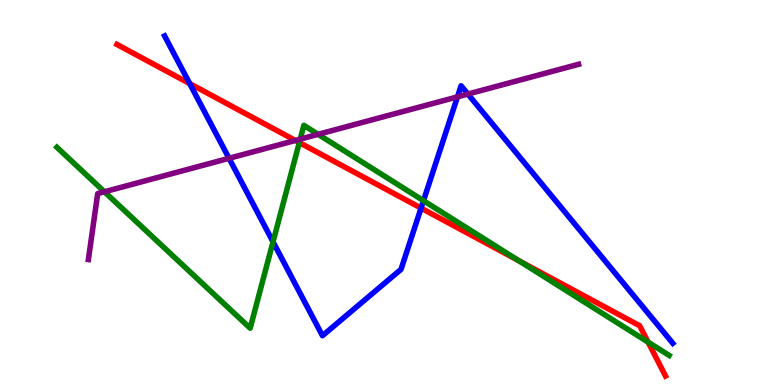[{'lines': ['blue', 'red'], 'intersections': [{'x': 2.45, 'y': 7.83}, {'x': 5.43, 'y': 4.59}]}, {'lines': ['green', 'red'], 'intersections': [{'x': 3.86, 'y': 6.3}, {'x': 6.69, 'y': 3.23}, {'x': 8.36, 'y': 1.11}]}, {'lines': ['purple', 'red'], 'intersections': [{'x': 3.81, 'y': 6.35}]}, {'lines': ['blue', 'green'], 'intersections': [{'x': 3.52, 'y': 3.72}, {'x': 5.46, 'y': 4.79}]}, {'lines': ['blue', 'purple'], 'intersections': [{'x': 2.96, 'y': 5.89}, {'x': 5.9, 'y': 7.48}, {'x': 6.04, 'y': 7.56}]}, {'lines': ['green', 'purple'], 'intersections': [{'x': 1.35, 'y': 5.02}, {'x': 3.87, 'y': 6.39}, {'x': 4.1, 'y': 6.51}]}]